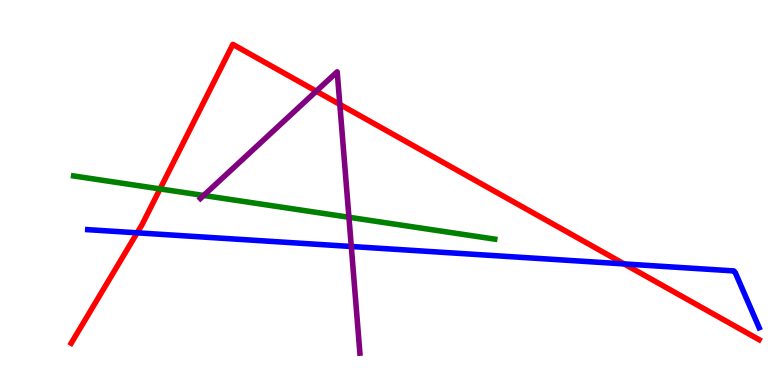[{'lines': ['blue', 'red'], 'intersections': [{'x': 1.77, 'y': 3.95}, {'x': 8.05, 'y': 3.15}]}, {'lines': ['green', 'red'], 'intersections': [{'x': 2.07, 'y': 5.09}]}, {'lines': ['purple', 'red'], 'intersections': [{'x': 4.08, 'y': 7.63}, {'x': 4.38, 'y': 7.29}]}, {'lines': ['blue', 'green'], 'intersections': []}, {'lines': ['blue', 'purple'], 'intersections': [{'x': 4.53, 'y': 3.6}]}, {'lines': ['green', 'purple'], 'intersections': [{'x': 2.63, 'y': 4.92}, {'x': 4.5, 'y': 4.36}]}]